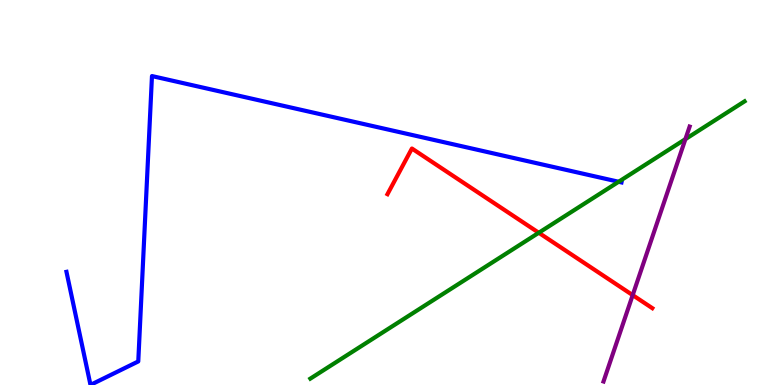[{'lines': ['blue', 'red'], 'intersections': []}, {'lines': ['green', 'red'], 'intersections': [{'x': 6.95, 'y': 3.95}]}, {'lines': ['purple', 'red'], 'intersections': [{'x': 8.16, 'y': 2.33}]}, {'lines': ['blue', 'green'], 'intersections': [{'x': 7.98, 'y': 5.28}]}, {'lines': ['blue', 'purple'], 'intersections': []}, {'lines': ['green', 'purple'], 'intersections': [{'x': 8.84, 'y': 6.39}]}]